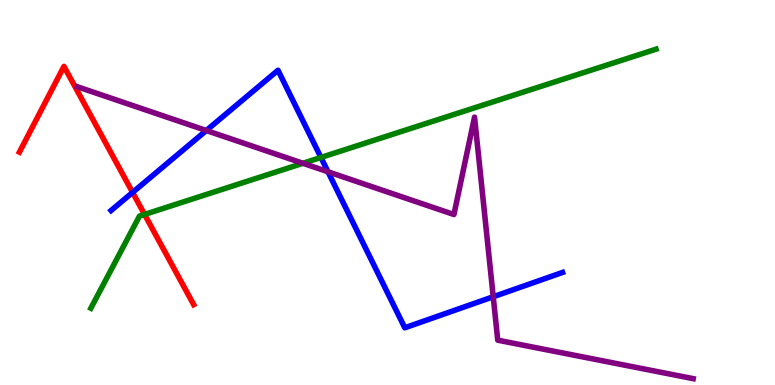[{'lines': ['blue', 'red'], 'intersections': [{'x': 1.71, 'y': 5.0}]}, {'lines': ['green', 'red'], 'intersections': [{'x': 1.87, 'y': 4.43}]}, {'lines': ['purple', 'red'], 'intersections': []}, {'lines': ['blue', 'green'], 'intersections': [{'x': 4.14, 'y': 5.91}]}, {'lines': ['blue', 'purple'], 'intersections': [{'x': 2.66, 'y': 6.61}, {'x': 4.23, 'y': 5.54}, {'x': 6.36, 'y': 2.29}]}, {'lines': ['green', 'purple'], 'intersections': [{'x': 3.91, 'y': 5.76}]}]